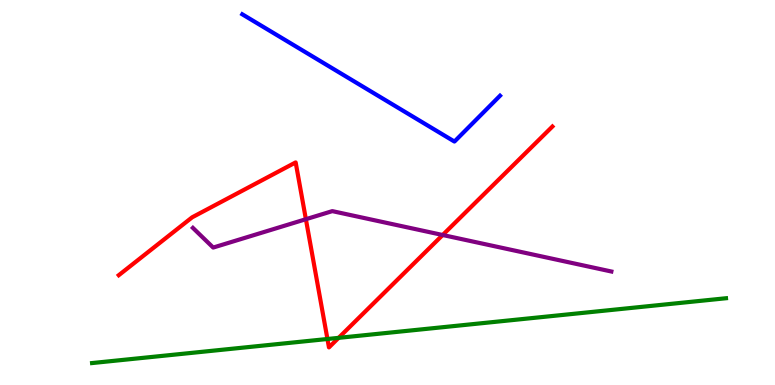[{'lines': ['blue', 'red'], 'intersections': []}, {'lines': ['green', 'red'], 'intersections': [{'x': 4.23, 'y': 1.19}, {'x': 4.37, 'y': 1.22}]}, {'lines': ['purple', 'red'], 'intersections': [{'x': 3.95, 'y': 4.31}, {'x': 5.71, 'y': 3.9}]}, {'lines': ['blue', 'green'], 'intersections': []}, {'lines': ['blue', 'purple'], 'intersections': []}, {'lines': ['green', 'purple'], 'intersections': []}]